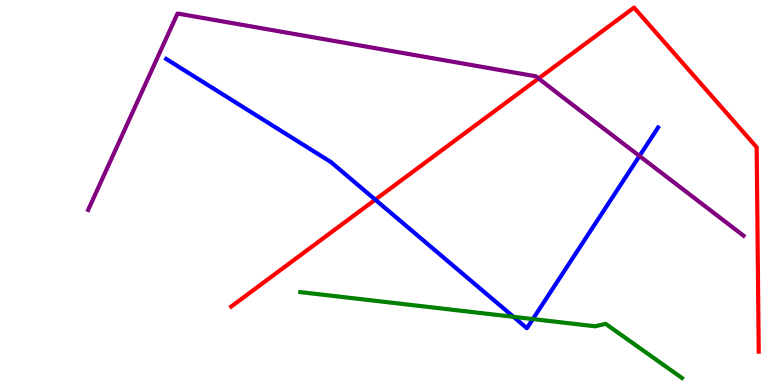[{'lines': ['blue', 'red'], 'intersections': [{'x': 4.84, 'y': 4.81}]}, {'lines': ['green', 'red'], 'intersections': []}, {'lines': ['purple', 'red'], 'intersections': [{'x': 6.95, 'y': 7.96}]}, {'lines': ['blue', 'green'], 'intersections': [{'x': 6.63, 'y': 1.77}, {'x': 6.88, 'y': 1.71}]}, {'lines': ['blue', 'purple'], 'intersections': [{'x': 8.25, 'y': 5.95}]}, {'lines': ['green', 'purple'], 'intersections': []}]